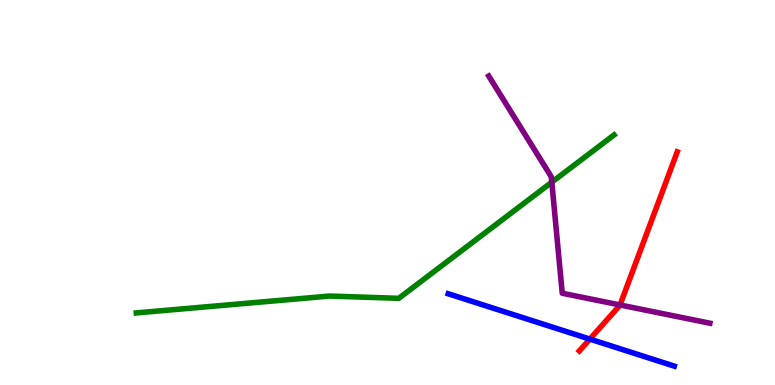[{'lines': ['blue', 'red'], 'intersections': [{'x': 7.61, 'y': 1.19}]}, {'lines': ['green', 'red'], 'intersections': []}, {'lines': ['purple', 'red'], 'intersections': [{'x': 8.0, 'y': 2.08}]}, {'lines': ['blue', 'green'], 'intersections': []}, {'lines': ['blue', 'purple'], 'intersections': []}, {'lines': ['green', 'purple'], 'intersections': [{'x': 7.12, 'y': 5.27}]}]